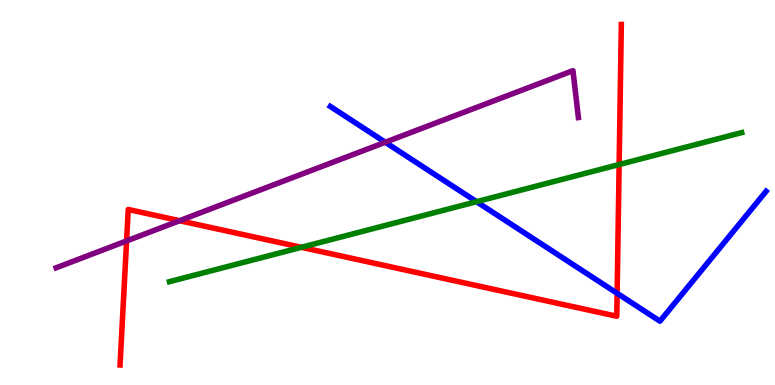[{'lines': ['blue', 'red'], 'intersections': [{'x': 7.96, 'y': 2.38}]}, {'lines': ['green', 'red'], 'intersections': [{'x': 3.89, 'y': 3.58}, {'x': 7.99, 'y': 5.73}]}, {'lines': ['purple', 'red'], 'intersections': [{'x': 1.63, 'y': 3.74}, {'x': 2.32, 'y': 4.27}]}, {'lines': ['blue', 'green'], 'intersections': [{'x': 6.15, 'y': 4.76}]}, {'lines': ['blue', 'purple'], 'intersections': [{'x': 4.97, 'y': 6.31}]}, {'lines': ['green', 'purple'], 'intersections': []}]